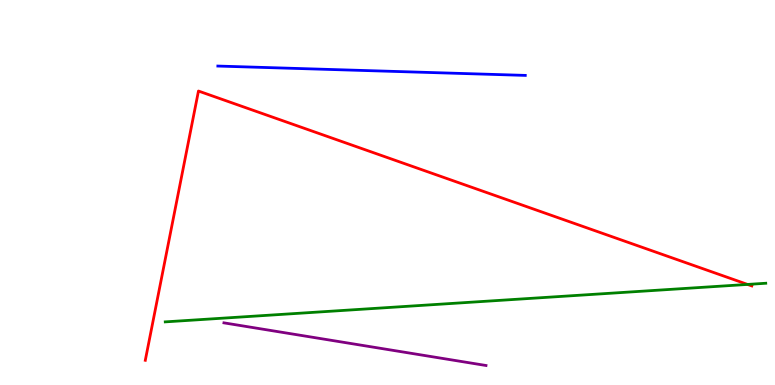[{'lines': ['blue', 'red'], 'intersections': []}, {'lines': ['green', 'red'], 'intersections': [{'x': 9.65, 'y': 2.61}]}, {'lines': ['purple', 'red'], 'intersections': []}, {'lines': ['blue', 'green'], 'intersections': []}, {'lines': ['blue', 'purple'], 'intersections': []}, {'lines': ['green', 'purple'], 'intersections': []}]